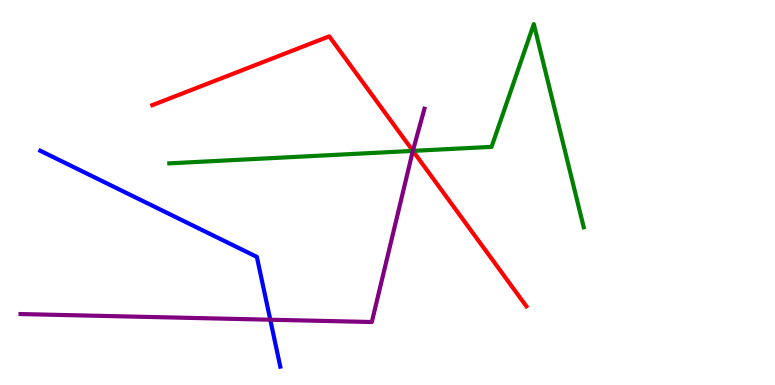[{'lines': ['blue', 'red'], 'intersections': []}, {'lines': ['green', 'red'], 'intersections': [{'x': 5.33, 'y': 6.08}]}, {'lines': ['purple', 'red'], 'intersections': [{'x': 5.33, 'y': 6.08}]}, {'lines': ['blue', 'green'], 'intersections': []}, {'lines': ['blue', 'purple'], 'intersections': [{'x': 3.49, 'y': 1.7}]}, {'lines': ['green', 'purple'], 'intersections': [{'x': 5.33, 'y': 6.08}]}]